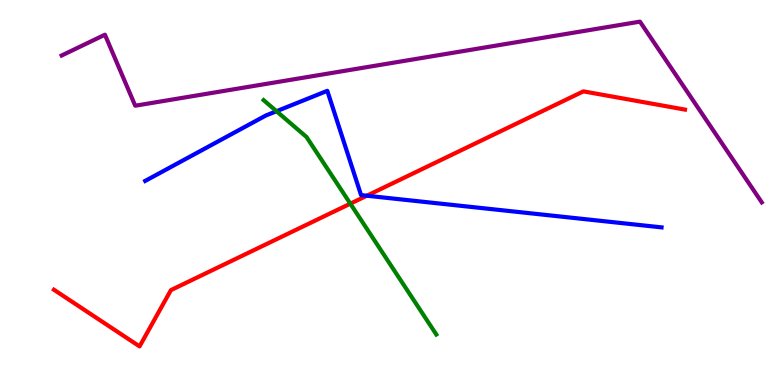[{'lines': ['blue', 'red'], 'intersections': [{'x': 4.73, 'y': 4.92}]}, {'lines': ['green', 'red'], 'intersections': [{'x': 4.52, 'y': 4.71}]}, {'lines': ['purple', 'red'], 'intersections': []}, {'lines': ['blue', 'green'], 'intersections': [{'x': 3.57, 'y': 7.11}]}, {'lines': ['blue', 'purple'], 'intersections': []}, {'lines': ['green', 'purple'], 'intersections': []}]